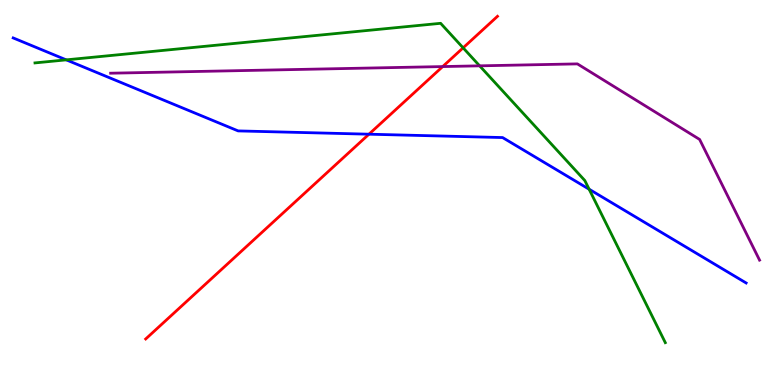[{'lines': ['blue', 'red'], 'intersections': [{'x': 4.76, 'y': 6.51}]}, {'lines': ['green', 'red'], 'intersections': [{'x': 5.98, 'y': 8.76}]}, {'lines': ['purple', 'red'], 'intersections': [{'x': 5.71, 'y': 8.27}]}, {'lines': ['blue', 'green'], 'intersections': [{'x': 0.855, 'y': 8.45}, {'x': 7.6, 'y': 5.09}]}, {'lines': ['blue', 'purple'], 'intersections': []}, {'lines': ['green', 'purple'], 'intersections': [{'x': 6.19, 'y': 8.29}]}]